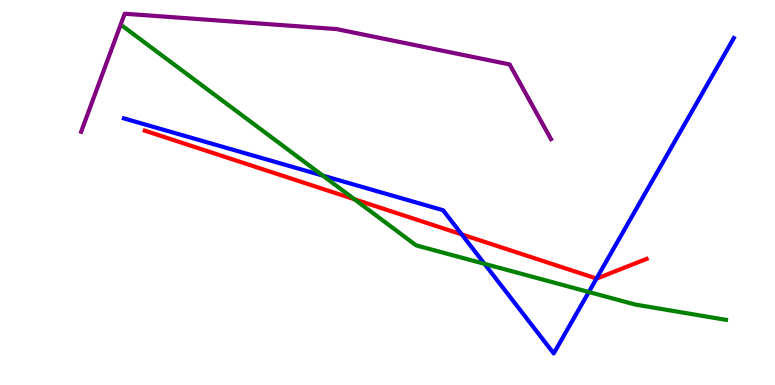[{'lines': ['blue', 'red'], 'intersections': [{'x': 5.96, 'y': 3.91}, {'x': 7.7, 'y': 2.77}]}, {'lines': ['green', 'red'], 'intersections': [{'x': 4.57, 'y': 4.82}]}, {'lines': ['purple', 'red'], 'intersections': []}, {'lines': ['blue', 'green'], 'intersections': [{'x': 4.16, 'y': 5.44}, {'x': 6.25, 'y': 3.15}, {'x': 7.6, 'y': 2.42}]}, {'lines': ['blue', 'purple'], 'intersections': []}, {'lines': ['green', 'purple'], 'intersections': []}]